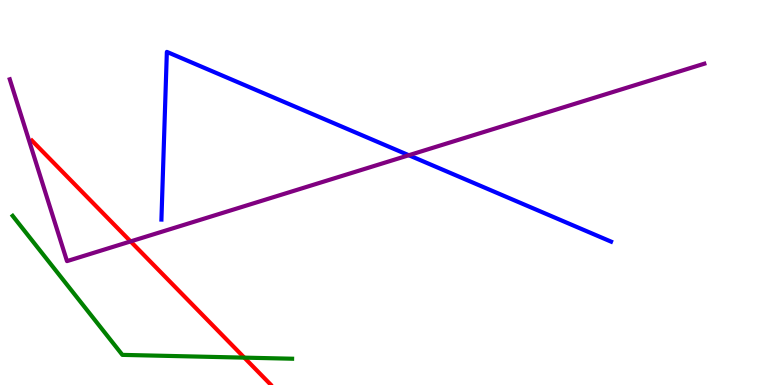[{'lines': ['blue', 'red'], 'intersections': []}, {'lines': ['green', 'red'], 'intersections': [{'x': 3.15, 'y': 0.711}]}, {'lines': ['purple', 'red'], 'intersections': [{'x': 1.69, 'y': 3.73}]}, {'lines': ['blue', 'green'], 'intersections': []}, {'lines': ['blue', 'purple'], 'intersections': [{'x': 5.28, 'y': 5.97}]}, {'lines': ['green', 'purple'], 'intersections': []}]